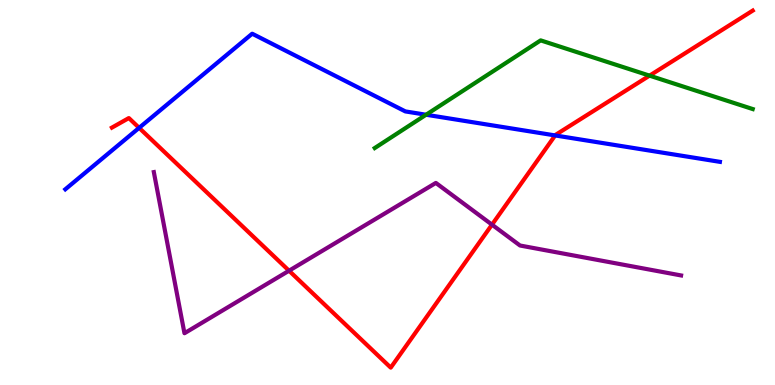[{'lines': ['blue', 'red'], 'intersections': [{'x': 1.8, 'y': 6.68}, {'x': 7.16, 'y': 6.48}]}, {'lines': ['green', 'red'], 'intersections': [{'x': 8.38, 'y': 8.04}]}, {'lines': ['purple', 'red'], 'intersections': [{'x': 3.73, 'y': 2.97}, {'x': 6.35, 'y': 4.16}]}, {'lines': ['blue', 'green'], 'intersections': [{'x': 5.5, 'y': 7.02}]}, {'lines': ['blue', 'purple'], 'intersections': []}, {'lines': ['green', 'purple'], 'intersections': []}]